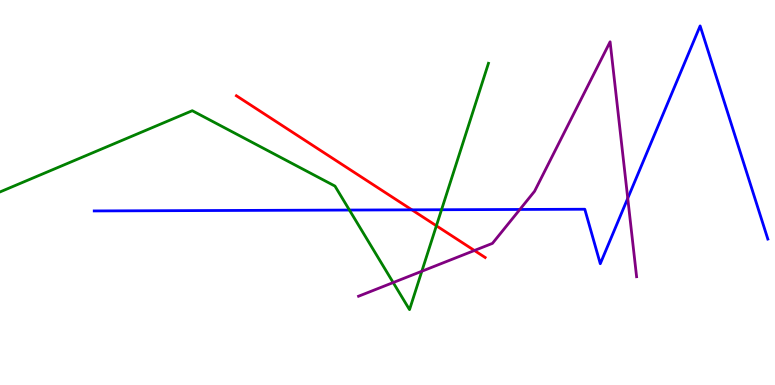[{'lines': ['blue', 'red'], 'intersections': [{'x': 5.31, 'y': 4.55}]}, {'lines': ['green', 'red'], 'intersections': [{'x': 5.63, 'y': 4.14}]}, {'lines': ['purple', 'red'], 'intersections': [{'x': 6.12, 'y': 3.49}]}, {'lines': ['blue', 'green'], 'intersections': [{'x': 4.51, 'y': 4.54}, {'x': 5.7, 'y': 4.55}]}, {'lines': ['blue', 'purple'], 'intersections': [{'x': 6.71, 'y': 4.56}, {'x': 8.1, 'y': 4.85}]}, {'lines': ['green', 'purple'], 'intersections': [{'x': 5.07, 'y': 2.66}, {'x': 5.44, 'y': 2.95}]}]